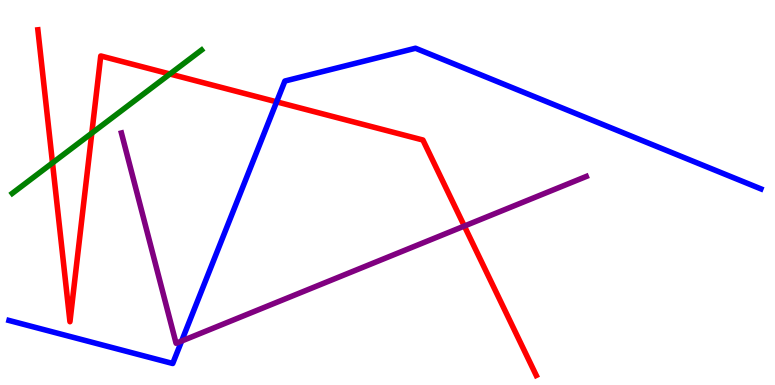[{'lines': ['blue', 'red'], 'intersections': [{'x': 3.57, 'y': 7.35}]}, {'lines': ['green', 'red'], 'intersections': [{'x': 0.677, 'y': 5.77}, {'x': 1.18, 'y': 6.54}, {'x': 2.19, 'y': 8.08}]}, {'lines': ['purple', 'red'], 'intersections': [{'x': 5.99, 'y': 4.13}]}, {'lines': ['blue', 'green'], 'intersections': []}, {'lines': ['blue', 'purple'], 'intersections': [{'x': 2.34, 'y': 1.14}]}, {'lines': ['green', 'purple'], 'intersections': []}]